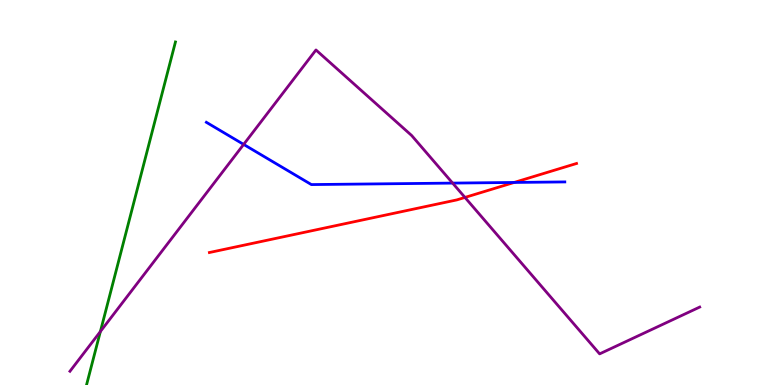[{'lines': ['blue', 'red'], 'intersections': [{'x': 6.63, 'y': 5.26}]}, {'lines': ['green', 'red'], 'intersections': []}, {'lines': ['purple', 'red'], 'intersections': [{'x': 6.0, 'y': 4.87}]}, {'lines': ['blue', 'green'], 'intersections': []}, {'lines': ['blue', 'purple'], 'intersections': [{'x': 3.14, 'y': 6.25}, {'x': 5.84, 'y': 5.24}]}, {'lines': ['green', 'purple'], 'intersections': [{'x': 1.3, 'y': 1.39}]}]